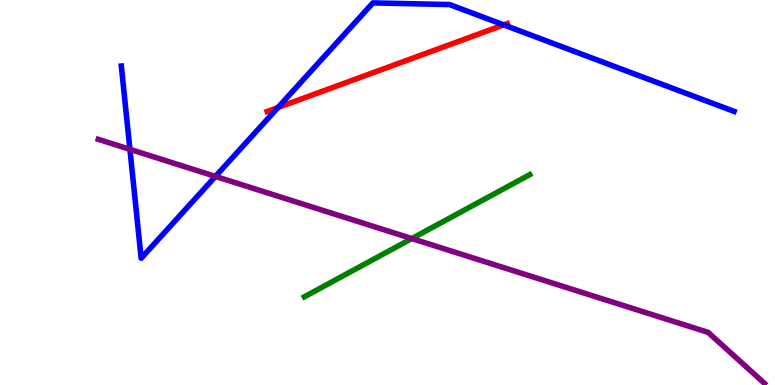[{'lines': ['blue', 'red'], 'intersections': [{'x': 3.59, 'y': 7.21}, {'x': 6.5, 'y': 9.35}]}, {'lines': ['green', 'red'], 'intersections': []}, {'lines': ['purple', 'red'], 'intersections': []}, {'lines': ['blue', 'green'], 'intersections': []}, {'lines': ['blue', 'purple'], 'intersections': [{'x': 1.68, 'y': 6.12}, {'x': 2.78, 'y': 5.42}]}, {'lines': ['green', 'purple'], 'intersections': [{'x': 5.31, 'y': 3.8}]}]